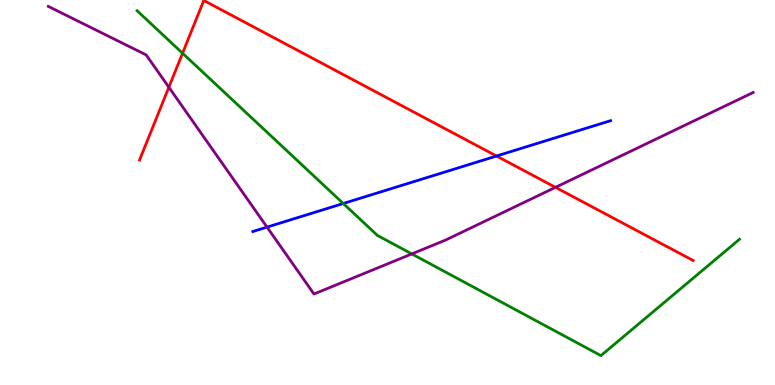[{'lines': ['blue', 'red'], 'intersections': [{'x': 6.41, 'y': 5.95}]}, {'lines': ['green', 'red'], 'intersections': [{'x': 2.36, 'y': 8.62}]}, {'lines': ['purple', 'red'], 'intersections': [{'x': 2.18, 'y': 7.73}, {'x': 7.17, 'y': 5.13}]}, {'lines': ['blue', 'green'], 'intersections': [{'x': 4.43, 'y': 4.71}]}, {'lines': ['blue', 'purple'], 'intersections': [{'x': 3.45, 'y': 4.1}]}, {'lines': ['green', 'purple'], 'intersections': [{'x': 5.31, 'y': 3.4}]}]